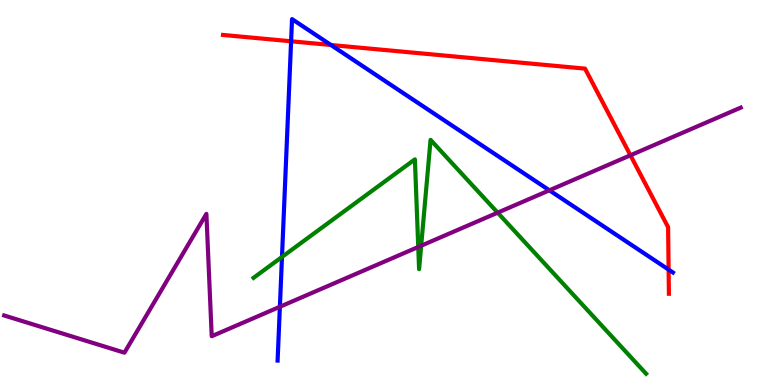[{'lines': ['blue', 'red'], 'intersections': [{'x': 3.76, 'y': 8.93}, {'x': 4.27, 'y': 8.83}, {'x': 8.63, 'y': 3.0}]}, {'lines': ['green', 'red'], 'intersections': []}, {'lines': ['purple', 'red'], 'intersections': [{'x': 8.13, 'y': 5.97}]}, {'lines': ['blue', 'green'], 'intersections': [{'x': 3.64, 'y': 3.33}]}, {'lines': ['blue', 'purple'], 'intersections': [{'x': 3.61, 'y': 2.03}, {'x': 7.09, 'y': 5.06}]}, {'lines': ['green', 'purple'], 'intersections': [{'x': 5.4, 'y': 3.58}, {'x': 5.43, 'y': 3.62}, {'x': 6.42, 'y': 4.48}]}]